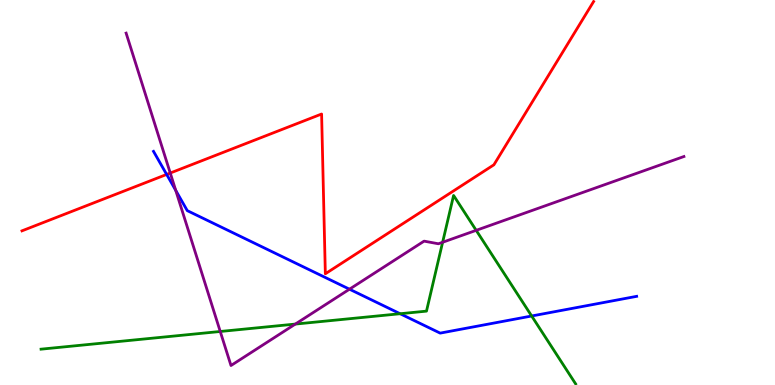[{'lines': ['blue', 'red'], 'intersections': [{'x': 2.15, 'y': 5.47}]}, {'lines': ['green', 'red'], 'intersections': []}, {'lines': ['purple', 'red'], 'intersections': [{'x': 2.2, 'y': 5.51}]}, {'lines': ['blue', 'green'], 'intersections': [{'x': 5.16, 'y': 1.85}, {'x': 6.86, 'y': 1.79}]}, {'lines': ['blue', 'purple'], 'intersections': [{'x': 2.27, 'y': 5.06}, {'x': 4.51, 'y': 2.49}]}, {'lines': ['green', 'purple'], 'intersections': [{'x': 2.84, 'y': 1.39}, {'x': 3.81, 'y': 1.58}, {'x': 5.71, 'y': 3.71}, {'x': 6.14, 'y': 4.02}]}]